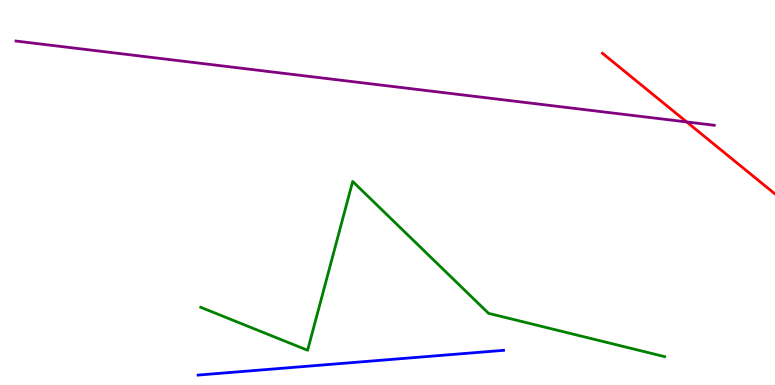[{'lines': ['blue', 'red'], 'intersections': []}, {'lines': ['green', 'red'], 'intersections': []}, {'lines': ['purple', 'red'], 'intersections': [{'x': 8.86, 'y': 6.83}]}, {'lines': ['blue', 'green'], 'intersections': []}, {'lines': ['blue', 'purple'], 'intersections': []}, {'lines': ['green', 'purple'], 'intersections': []}]